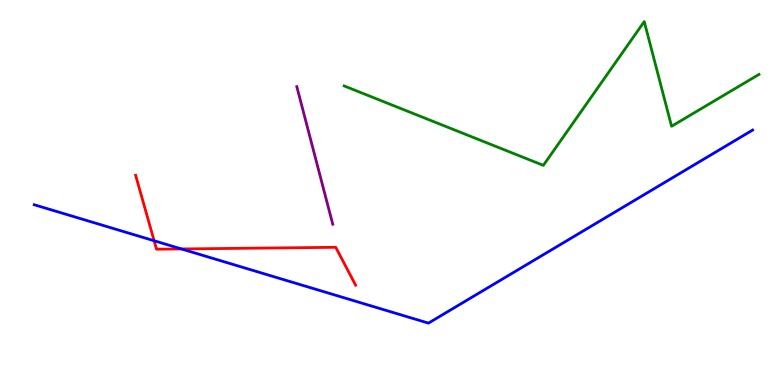[{'lines': ['blue', 'red'], 'intersections': [{'x': 1.99, 'y': 3.75}, {'x': 2.34, 'y': 3.53}]}, {'lines': ['green', 'red'], 'intersections': []}, {'lines': ['purple', 'red'], 'intersections': []}, {'lines': ['blue', 'green'], 'intersections': []}, {'lines': ['blue', 'purple'], 'intersections': []}, {'lines': ['green', 'purple'], 'intersections': []}]